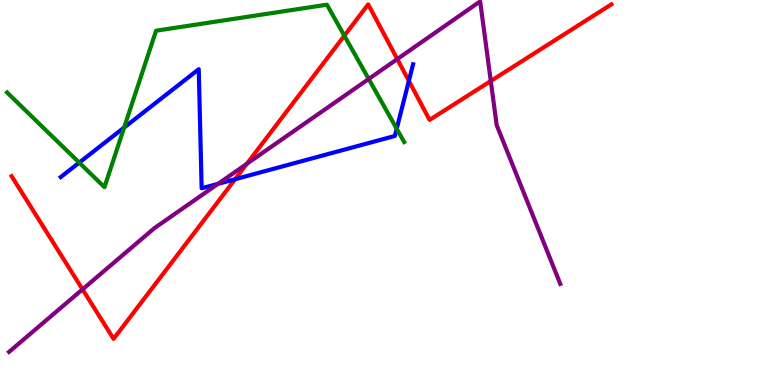[{'lines': ['blue', 'red'], 'intersections': [{'x': 3.03, 'y': 5.35}, {'x': 5.28, 'y': 7.9}]}, {'lines': ['green', 'red'], 'intersections': [{'x': 4.44, 'y': 9.07}]}, {'lines': ['purple', 'red'], 'intersections': [{'x': 1.06, 'y': 2.48}, {'x': 3.19, 'y': 5.75}, {'x': 5.13, 'y': 8.47}, {'x': 6.33, 'y': 7.9}]}, {'lines': ['blue', 'green'], 'intersections': [{'x': 1.02, 'y': 5.78}, {'x': 1.6, 'y': 6.69}, {'x': 5.12, 'y': 6.66}]}, {'lines': ['blue', 'purple'], 'intersections': [{'x': 2.81, 'y': 5.23}]}, {'lines': ['green', 'purple'], 'intersections': [{'x': 4.76, 'y': 7.95}]}]